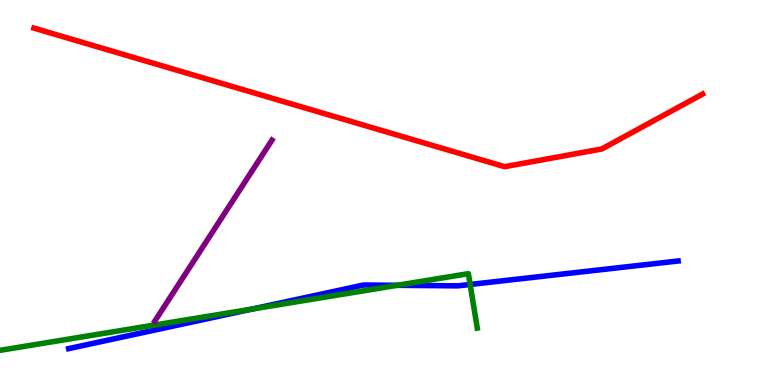[{'lines': ['blue', 'red'], 'intersections': []}, {'lines': ['green', 'red'], 'intersections': []}, {'lines': ['purple', 'red'], 'intersections': []}, {'lines': ['blue', 'green'], 'intersections': [{'x': 3.25, 'y': 1.97}, {'x': 5.13, 'y': 2.59}, {'x': 6.07, 'y': 2.61}]}, {'lines': ['blue', 'purple'], 'intersections': []}, {'lines': ['green', 'purple'], 'intersections': []}]